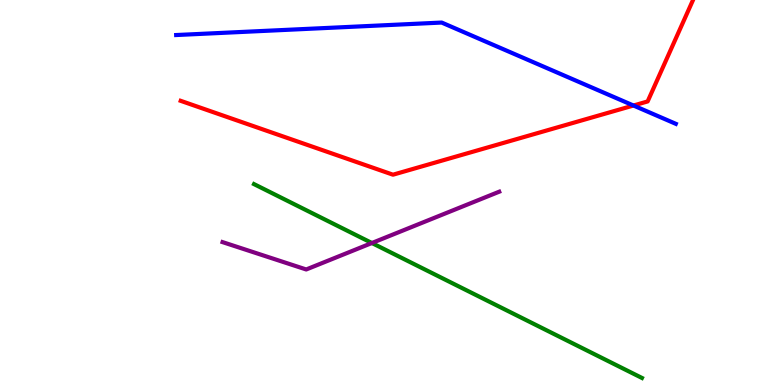[{'lines': ['blue', 'red'], 'intersections': [{'x': 8.17, 'y': 7.26}]}, {'lines': ['green', 'red'], 'intersections': []}, {'lines': ['purple', 'red'], 'intersections': []}, {'lines': ['blue', 'green'], 'intersections': []}, {'lines': ['blue', 'purple'], 'intersections': []}, {'lines': ['green', 'purple'], 'intersections': [{'x': 4.8, 'y': 3.69}]}]